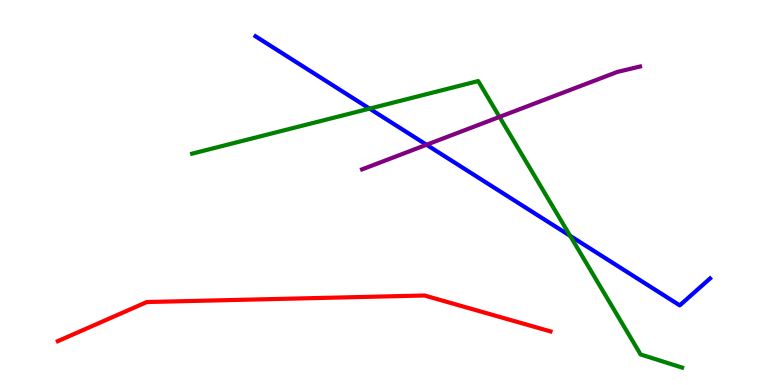[{'lines': ['blue', 'red'], 'intersections': []}, {'lines': ['green', 'red'], 'intersections': []}, {'lines': ['purple', 'red'], 'intersections': []}, {'lines': ['blue', 'green'], 'intersections': [{'x': 4.77, 'y': 7.18}, {'x': 7.36, 'y': 3.87}]}, {'lines': ['blue', 'purple'], 'intersections': [{'x': 5.5, 'y': 6.24}]}, {'lines': ['green', 'purple'], 'intersections': [{'x': 6.45, 'y': 6.96}]}]